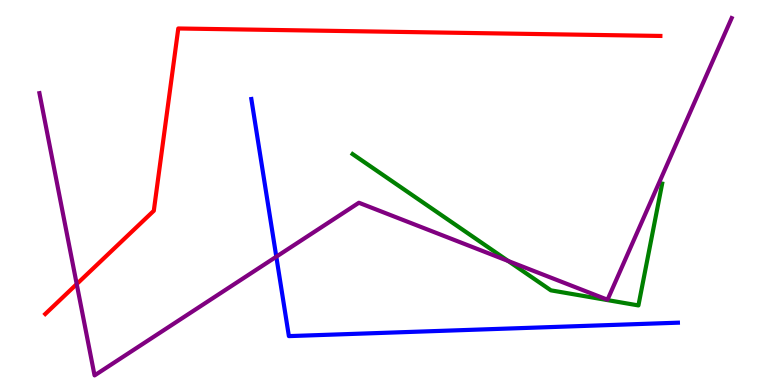[{'lines': ['blue', 'red'], 'intersections': []}, {'lines': ['green', 'red'], 'intersections': []}, {'lines': ['purple', 'red'], 'intersections': [{'x': 0.99, 'y': 2.62}]}, {'lines': ['blue', 'green'], 'intersections': []}, {'lines': ['blue', 'purple'], 'intersections': [{'x': 3.57, 'y': 3.33}]}, {'lines': ['green', 'purple'], 'intersections': [{'x': 6.56, 'y': 3.22}]}]